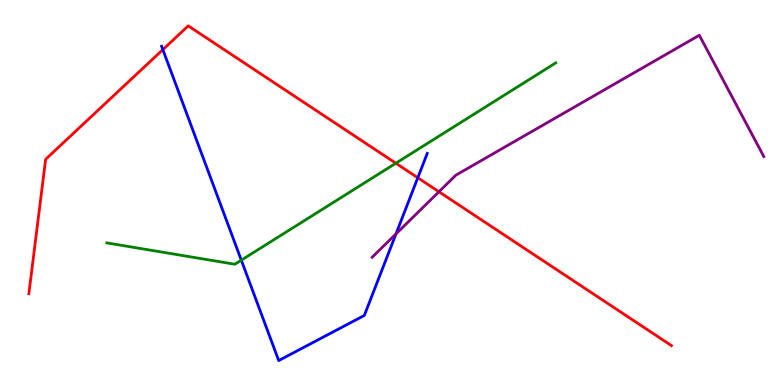[{'lines': ['blue', 'red'], 'intersections': [{'x': 2.1, 'y': 8.71}, {'x': 5.39, 'y': 5.38}]}, {'lines': ['green', 'red'], 'intersections': [{'x': 5.11, 'y': 5.76}]}, {'lines': ['purple', 'red'], 'intersections': [{'x': 5.66, 'y': 5.02}]}, {'lines': ['blue', 'green'], 'intersections': [{'x': 3.11, 'y': 3.24}]}, {'lines': ['blue', 'purple'], 'intersections': [{'x': 5.11, 'y': 3.93}]}, {'lines': ['green', 'purple'], 'intersections': []}]